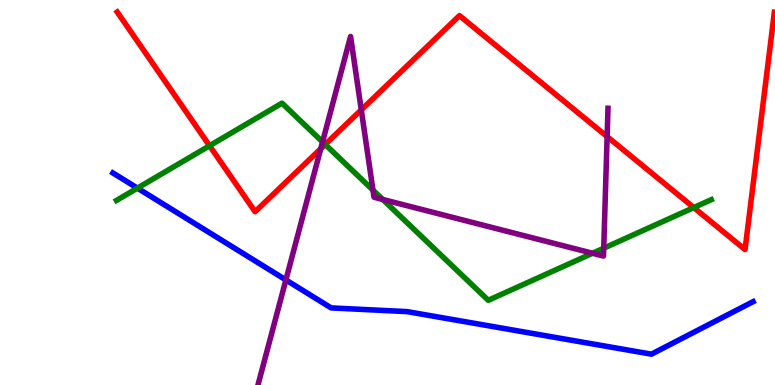[{'lines': ['blue', 'red'], 'intersections': []}, {'lines': ['green', 'red'], 'intersections': [{'x': 2.7, 'y': 6.21}, {'x': 4.2, 'y': 6.25}, {'x': 8.95, 'y': 4.61}]}, {'lines': ['purple', 'red'], 'intersections': [{'x': 4.14, 'y': 6.14}, {'x': 4.66, 'y': 7.15}, {'x': 7.83, 'y': 6.45}]}, {'lines': ['blue', 'green'], 'intersections': [{'x': 1.77, 'y': 5.11}]}, {'lines': ['blue', 'purple'], 'intersections': [{'x': 3.69, 'y': 2.73}]}, {'lines': ['green', 'purple'], 'intersections': [{'x': 4.16, 'y': 6.31}, {'x': 4.81, 'y': 5.06}, {'x': 4.94, 'y': 4.82}, {'x': 7.65, 'y': 3.42}, {'x': 7.79, 'y': 3.55}]}]